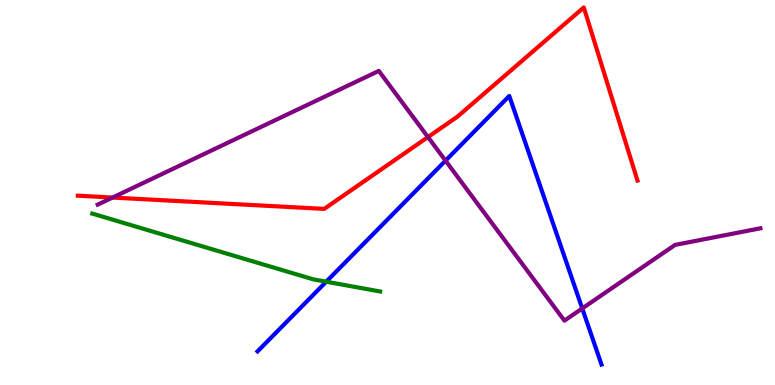[{'lines': ['blue', 'red'], 'intersections': []}, {'lines': ['green', 'red'], 'intersections': []}, {'lines': ['purple', 'red'], 'intersections': [{'x': 1.45, 'y': 4.87}, {'x': 5.52, 'y': 6.44}]}, {'lines': ['blue', 'green'], 'intersections': [{'x': 4.21, 'y': 2.68}]}, {'lines': ['blue', 'purple'], 'intersections': [{'x': 5.75, 'y': 5.83}, {'x': 7.51, 'y': 1.99}]}, {'lines': ['green', 'purple'], 'intersections': []}]